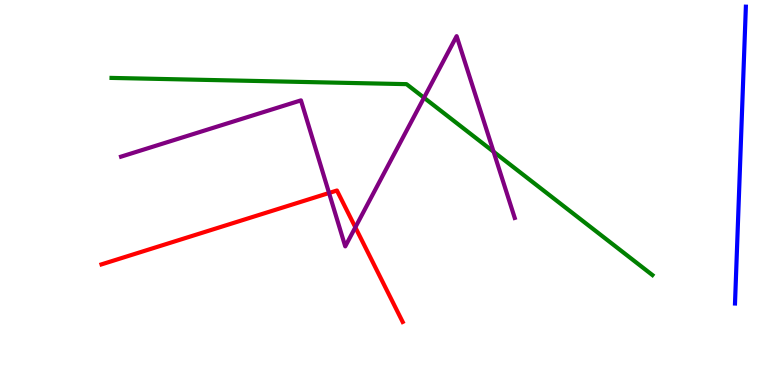[{'lines': ['blue', 'red'], 'intersections': []}, {'lines': ['green', 'red'], 'intersections': []}, {'lines': ['purple', 'red'], 'intersections': [{'x': 4.25, 'y': 4.99}, {'x': 4.59, 'y': 4.1}]}, {'lines': ['blue', 'green'], 'intersections': []}, {'lines': ['blue', 'purple'], 'intersections': []}, {'lines': ['green', 'purple'], 'intersections': [{'x': 5.47, 'y': 7.46}, {'x': 6.37, 'y': 6.06}]}]